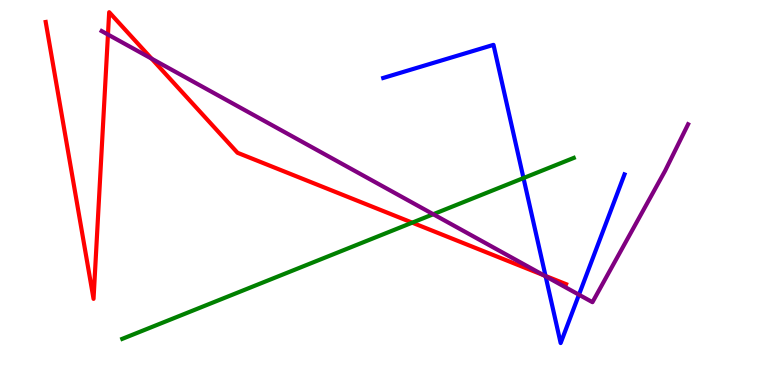[{'lines': ['blue', 'red'], 'intersections': [{'x': 7.04, 'y': 2.83}]}, {'lines': ['green', 'red'], 'intersections': [{'x': 5.32, 'y': 4.22}]}, {'lines': ['purple', 'red'], 'intersections': [{'x': 1.39, 'y': 9.1}, {'x': 1.96, 'y': 8.48}, {'x': 7.01, 'y': 2.85}]}, {'lines': ['blue', 'green'], 'intersections': [{'x': 6.75, 'y': 5.37}]}, {'lines': ['blue', 'purple'], 'intersections': [{'x': 7.04, 'y': 2.82}, {'x': 7.47, 'y': 2.34}]}, {'lines': ['green', 'purple'], 'intersections': [{'x': 5.59, 'y': 4.44}]}]